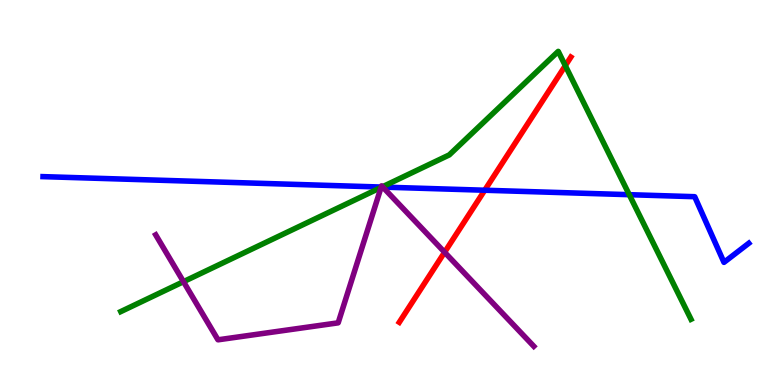[{'lines': ['blue', 'red'], 'intersections': [{'x': 6.25, 'y': 5.06}]}, {'lines': ['green', 'red'], 'intersections': [{'x': 7.29, 'y': 8.29}]}, {'lines': ['purple', 'red'], 'intersections': [{'x': 5.74, 'y': 3.45}]}, {'lines': ['blue', 'green'], 'intersections': [{'x': 4.93, 'y': 5.14}, {'x': 8.12, 'y': 4.94}]}, {'lines': ['blue', 'purple'], 'intersections': [{'x': 4.92, 'y': 5.14}, {'x': 4.94, 'y': 5.14}]}, {'lines': ['green', 'purple'], 'intersections': [{'x': 2.37, 'y': 2.68}, {'x': 4.92, 'y': 5.13}, {'x': 4.94, 'y': 5.15}]}]